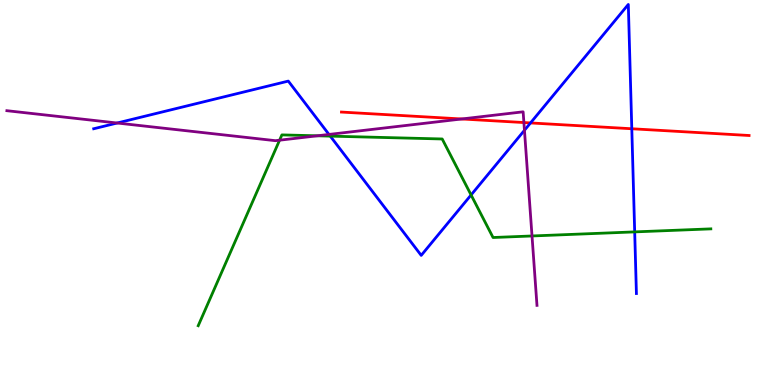[{'lines': ['blue', 'red'], 'intersections': [{'x': 6.85, 'y': 6.81}, {'x': 8.15, 'y': 6.66}]}, {'lines': ['green', 'red'], 'intersections': []}, {'lines': ['purple', 'red'], 'intersections': [{'x': 5.96, 'y': 6.91}, {'x': 6.76, 'y': 6.82}]}, {'lines': ['blue', 'green'], 'intersections': [{'x': 4.26, 'y': 6.46}, {'x': 6.08, 'y': 4.94}, {'x': 8.19, 'y': 3.98}]}, {'lines': ['blue', 'purple'], 'intersections': [{'x': 1.51, 'y': 6.8}, {'x': 4.24, 'y': 6.51}, {'x': 6.77, 'y': 6.62}]}, {'lines': ['green', 'purple'], 'intersections': [{'x': 3.61, 'y': 6.36}, {'x': 4.09, 'y': 6.47}, {'x': 6.86, 'y': 3.87}]}]